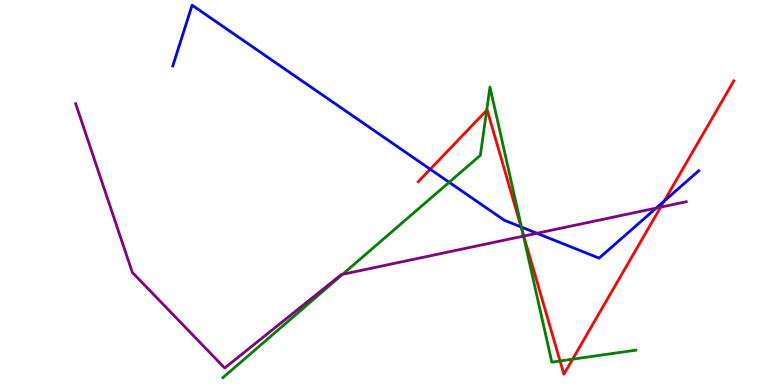[{'lines': ['blue', 'red'], 'intersections': [{'x': 5.55, 'y': 5.6}, {'x': 6.72, 'y': 4.1}, {'x': 8.57, 'y': 4.78}]}, {'lines': ['green', 'red'], 'intersections': [{'x': 6.28, 'y': 7.13}, {'x': 6.74, 'y': 3.98}, {'x': 7.23, 'y': 0.624}, {'x': 7.39, 'y': 0.67}]}, {'lines': ['purple', 'red'], 'intersections': [{'x': 6.76, 'y': 3.87}, {'x': 8.52, 'y': 4.62}]}, {'lines': ['blue', 'green'], 'intersections': [{'x': 5.8, 'y': 5.27}, {'x': 6.73, 'y': 4.1}]}, {'lines': ['blue', 'purple'], 'intersections': [{'x': 6.93, 'y': 3.94}, {'x': 8.47, 'y': 4.6}]}, {'lines': ['green', 'purple'], 'intersections': [{'x': 4.42, 'y': 2.87}, {'x': 6.75, 'y': 3.87}]}]